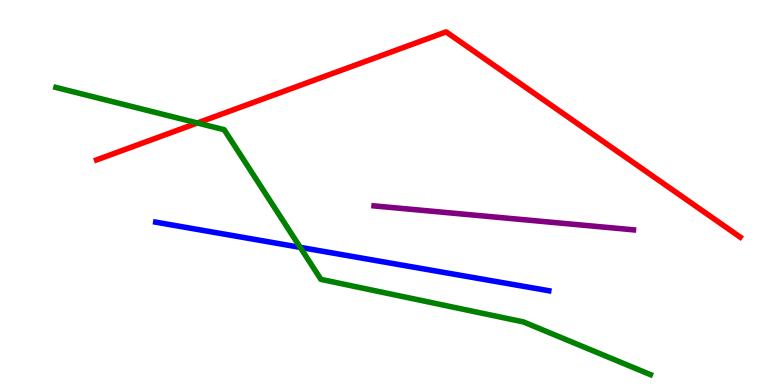[{'lines': ['blue', 'red'], 'intersections': []}, {'lines': ['green', 'red'], 'intersections': [{'x': 2.55, 'y': 6.81}]}, {'lines': ['purple', 'red'], 'intersections': []}, {'lines': ['blue', 'green'], 'intersections': [{'x': 3.87, 'y': 3.58}]}, {'lines': ['blue', 'purple'], 'intersections': []}, {'lines': ['green', 'purple'], 'intersections': []}]